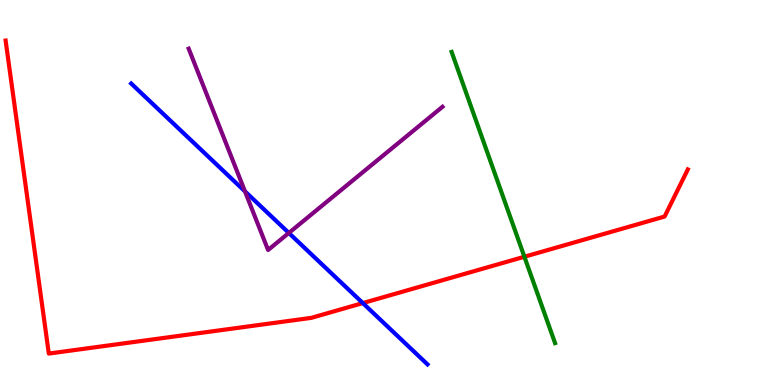[{'lines': ['blue', 'red'], 'intersections': [{'x': 4.68, 'y': 2.13}]}, {'lines': ['green', 'red'], 'intersections': [{'x': 6.77, 'y': 3.33}]}, {'lines': ['purple', 'red'], 'intersections': []}, {'lines': ['blue', 'green'], 'intersections': []}, {'lines': ['blue', 'purple'], 'intersections': [{'x': 3.16, 'y': 5.03}, {'x': 3.73, 'y': 3.95}]}, {'lines': ['green', 'purple'], 'intersections': []}]